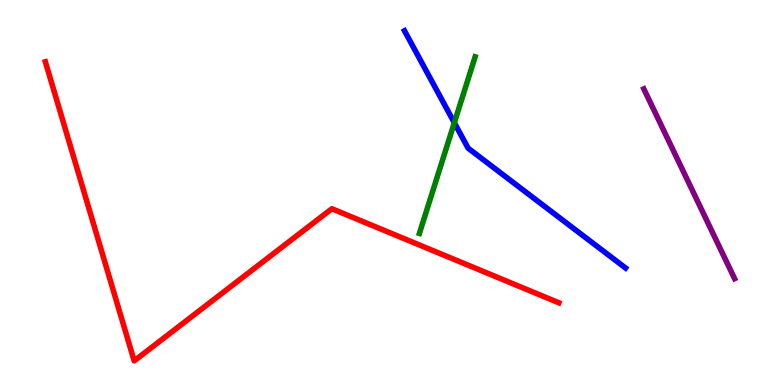[{'lines': ['blue', 'red'], 'intersections': []}, {'lines': ['green', 'red'], 'intersections': []}, {'lines': ['purple', 'red'], 'intersections': []}, {'lines': ['blue', 'green'], 'intersections': [{'x': 5.86, 'y': 6.81}]}, {'lines': ['blue', 'purple'], 'intersections': []}, {'lines': ['green', 'purple'], 'intersections': []}]